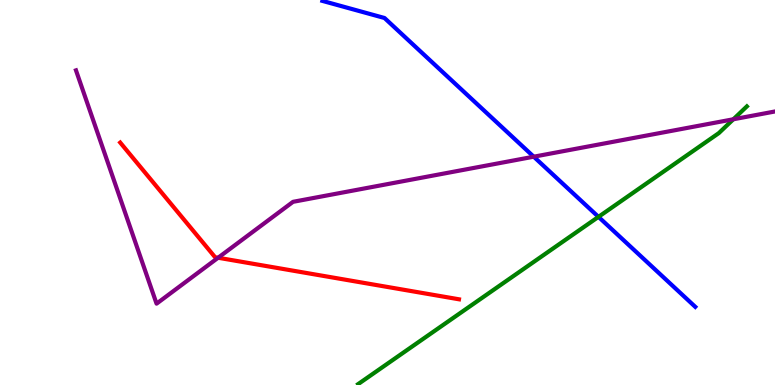[{'lines': ['blue', 'red'], 'intersections': []}, {'lines': ['green', 'red'], 'intersections': []}, {'lines': ['purple', 'red'], 'intersections': [{'x': 2.81, 'y': 3.31}]}, {'lines': ['blue', 'green'], 'intersections': [{'x': 7.72, 'y': 4.37}]}, {'lines': ['blue', 'purple'], 'intersections': [{'x': 6.89, 'y': 5.93}]}, {'lines': ['green', 'purple'], 'intersections': [{'x': 9.46, 'y': 6.9}]}]